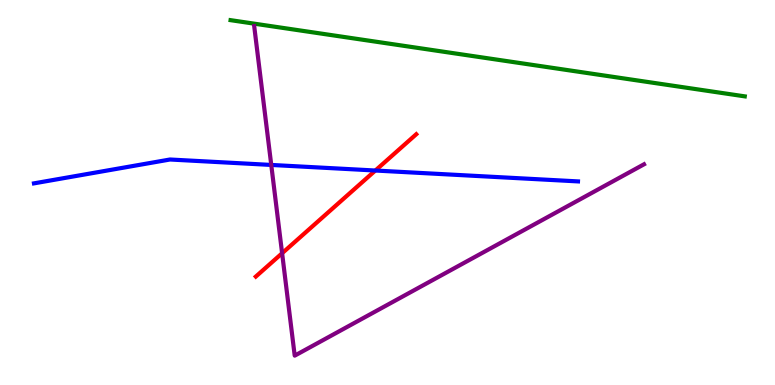[{'lines': ['blue', 'red'], 'intersections': [{'x': 4.84, 'y': 5.57}]}, {'lines': ['green', 'red'], 'intersections': []}, {'lines': ['purple', 'red'], 'intersections': [{'x': 3.64, 'y': 3.42}]}, {'lines': ['blue', 'green'], 'intersections': []}, {'lines': ['blue', 'purple'], 'intersections': [{'x': 3.5, 'y': 5.72}]}, {'lines': ['green', 'purple'], 'intersections': []}]